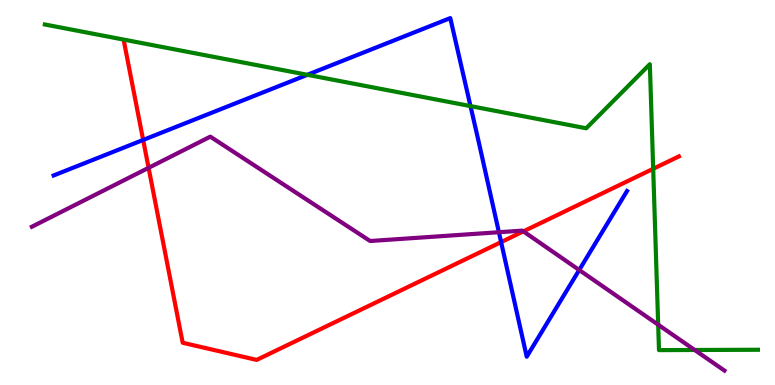[{'lines': ['blue', 'red'], 'intersections': [{'x': 1.85, 'y': 6.37}, {'x': 6.47, 'y': 3.71}]}, {'lines': ['green', 'red'], 'intersections': [{'x': 8.43, 'y': 5.62}]}, {'lines': ['purple', 'red'], 'intersections': [{'x': 1.92, 'y': 5.64}, {'x': 6.75, 'y': 3.99}]}, {'lines': ['blue', 'green'], 'intersections': [{'x': 3.97, 'y': 8.06}, {'x': 6.07, 'y': 7.24}]}, {'lines': ['blue', 'purple'], 'intersections': [{'x': 6.44, 'y': 3.97}, {'x': 7.47, 'y': 2.99}]}, {'lines': ['green', 'purple'], 'intersections': [{'x': 8.49, 'y': 1.57}, {'x': 8.96, 'y': 0.91}]}]